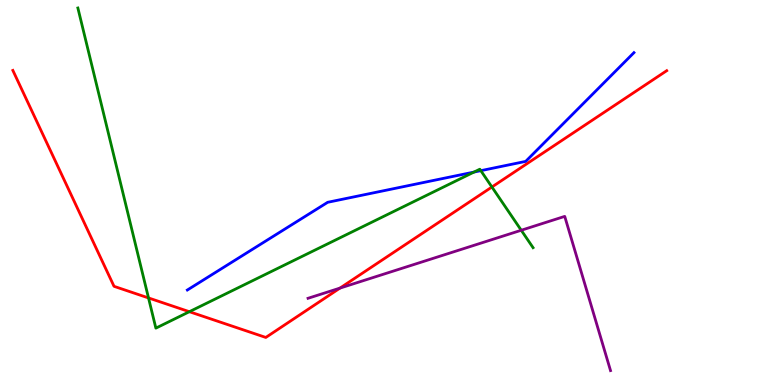[{'lines': ['blue', 'red'], 'intersections': []}, {'lines': ['green', 'red'], 'intersections': [{'x': 1.92, 'y': 2.26}, {'x': 2.44, 'y': 1.9}, {'x': 6.35, 'y': 5.14}]}, {'lines': ['purple', 'red'], 'intersections': [{'x': 4.39, 'y': 2.52}]}, {'lines': ['blue', 'green'], 'intersections': [{'x': 6.12, 'y': 5.53}, {'x': 6.2, 'y': 5.57}]}, {'lines': ['blue', 'purple'], 'intersections': []}, {'lines': ['green', 'purple'], 'intersections': [{'x': 6.73, 'y': 4.02}]}]